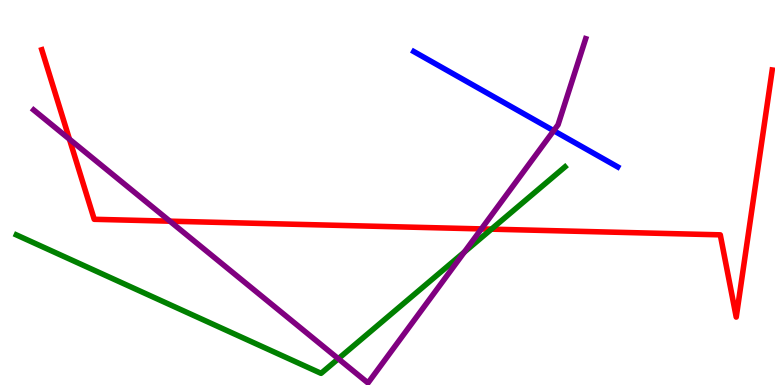[{'lines': ['blue', 'red'], 'intersections': []}, {'lines': ['green', 'red'], 'intersections': [{'x': 6.34, 'y': 4.05}]}, {'lines': ['purple', 'red'], 'intersections': [{'x': 0.896, 'y': 6.38}, {'x': 2.19, 'y': 4.26}, {'x': 6.21, 'y': 4.05}]}, {'lines': ['blue', 'green'], 'intersections': []}, {'lines': ['blue', 'purple'], 'intersections': [{'x': 7.14, 'y': 6.61}]}, {'lines': ['green', 'purple'], 'intersections': [{'x': 4.37, 'y': 0.682}, {'x': 5.99, 'y': 3.45}]}]